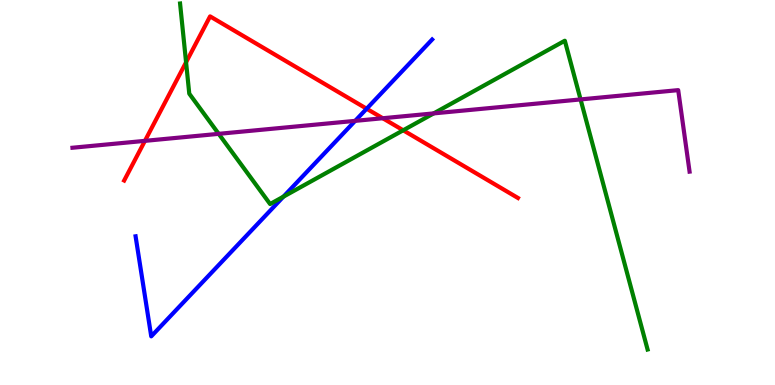[{'lines': ['blue', 'red'], 'intersections': [{'x': 4.73, 'y': 7.18}]}, {'lines': ['green', 'red'], 'intersections': [{'x': 2.4, 'y': 8.38}, {'x': 5.2, 'y': 6.62}]}, {'lines': ['purple', 'red'], 'intersections': [{'x': 1.87, 'y': 6.34}, {'x': 4.94, 'y': 6.93}]}, {'lines': ['blue', 'green'], 'intersections': [{'x': 3.66, 'y': 4.89}]}, {'lines': ['blue', 'purple'], 'intersections': [{'x': 4.58, 'y': 6.86}]}, {'lines': ['green', 'purple'], 'intersections': [{'x': 2.82, 'y': 6.52}, {'x': 5.6, 'y': 7.05}, {'x': 7.49, 'y': 7.42}]}]